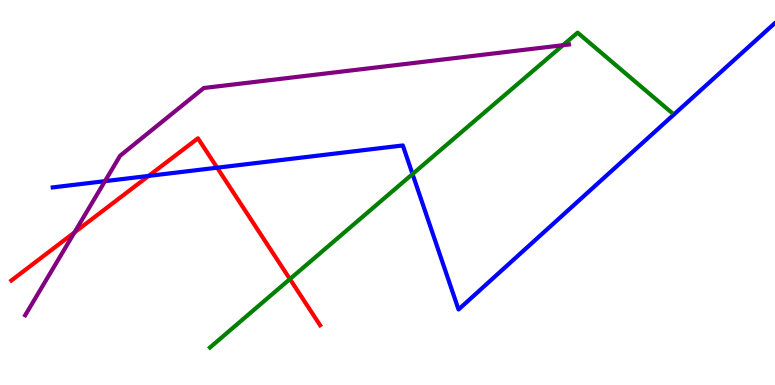[{'lines': ['blue', 'red'], 'intersections': [{'x': 1.92, 'y': 5.43}, {'x': 2.8, 'y': 5.64}]}, {'lines': ['green', 'red'], 'intersections': [{'x': 3.74, 'y': 2.75}]}, {'lines': ['purple', 'red'], 'intersections': [{'x': 0.961, 'y': 3.96}]}, {'lines': ['blue', 'green'], 'intersections': [{'x': 5.32, 'y': 5.48}]}, {'lines': ['blue', 'purple'], 'intersections': [{'x': 1.35, 'y': 5.29}]}, {'lines': ['green', 'purple'], 'intersections': [{'x': 7.26, 'y': 8.83}]}]